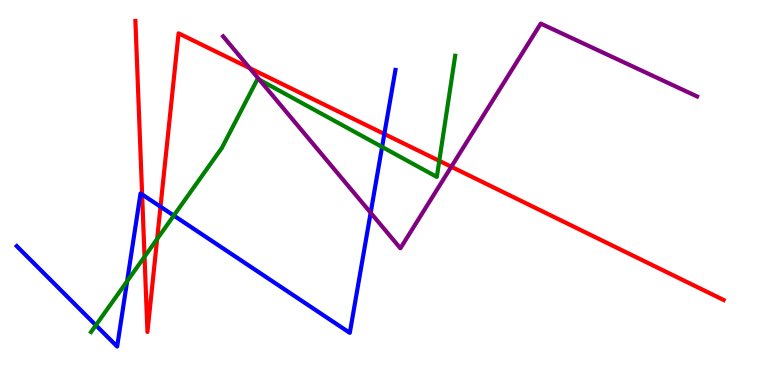[{'lines': ['blue', 'red'], 'intersections': [{'x': 1.83, 'y': 4.95}, {'x': 2.07, 'y': 4.63}, {'x': 4.96, 'y': 6.52}]}, {'lines': ['green', 'red'], 'intersections': [{'x': 1.86, 'y': 3.33}, {'x': 2.03, 'y': 3.79}, {'x': 5.67, 'y': 5.82}]}, {'lines': ['purple', 'red'], 'intersections': [{'x': 3.22, 'y': 8.23}, {'x': 5.82, 'y': 5.67}]}, {'lines': ['blue', 'green'], 'intersections': [{'x': 1.24, 'y': 1.55}, {'x': 1.64, 'y': 2.7}, {'x': 2.24, 'y': 4.4}, {'x': 4.93, 'y': 6.18}]}, {'lines': ['blue', 'purple'], 'intersections': [{'x': 4.78, 'y': 4.47}]}, {'lines': ['green', 'purple'], 'intersections': [{'x': 3.35, 'y': 7.93}]}]